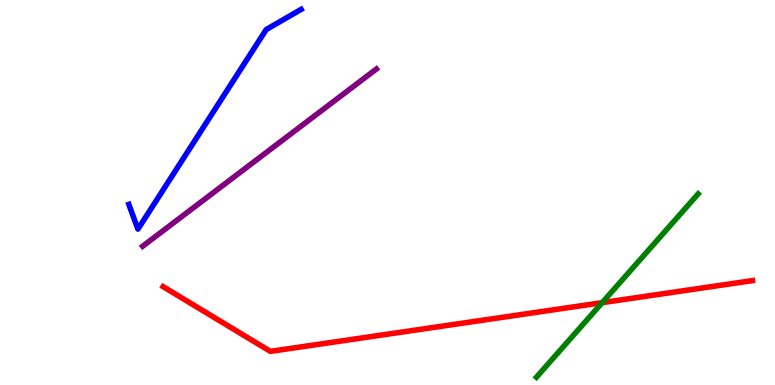[{'lines': ['blue', 'red'], 'intersections': []}, {'lines': ['green', 'red'], 'intersections': [{'x': 7.77, 'y': 2.14}]}, {'lines': ['purple', 'red'], 'intersections': []}, {'lines': ['blue', 'green'], 'intersections': []}, {'lines': ['blue', 'purple'], 'intersections': []}, {'lines': ['green', 'purple'], 'intersections': []}]